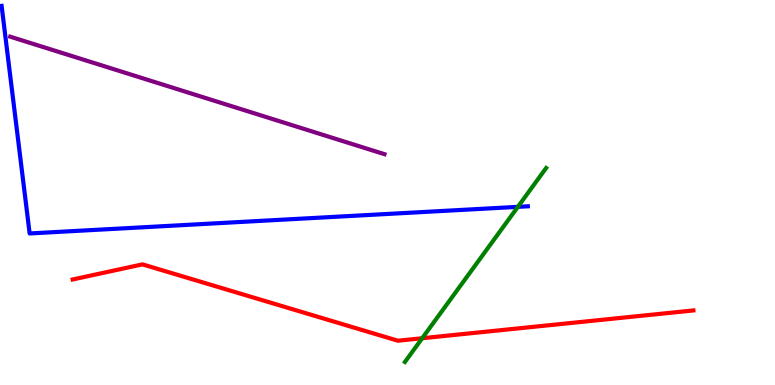[{'lines': ['blue', 'red'], 'intersections': []}, {'lines': ['green', 'red'], 'intersections': [{'x': 5.45, 'y': 1.21}]}, {'lines': ['purple', 'red'], 'intersections': []}, {'lines': ['blue', 'green'], 'intersections': [{'x': 6.68, 'y': 4.63}]}, {'lines': ['blue', 'purple'], 'intersections': []}, {'lines': ['green', 'purple'], 'intersections': []}]